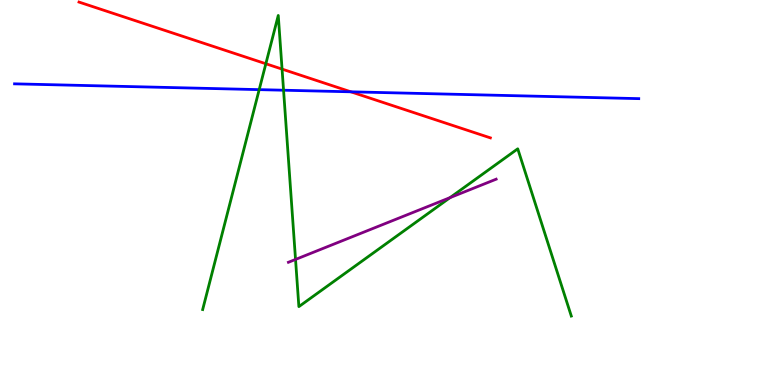[{'lines': ['blue', 'red'], 'intersections': [{'x': 4.53, 'y': 7.62}]}, {'lines': ['green', 'red'], 'intersections': [{'x': 3.43, 'y': 8.34}, {'x': 3.64, 'y': 8.21}]}, {'lines': ['purple', 'red'], 'intersections': []}, {'lines': ['blue', 'green'], 'intersections': [{'x': 3.34, 'y': 7.67}, {'x': 3.66, 'y': 7.66}]}, {'lines': ['blue', 'purple'], 'intersections': []}, {'lines': ['green', 'purple'], 'intersections': [{'x': 3.81, 'y': 3.26}, {'x': 5.81, 'y': 4.87}]}]